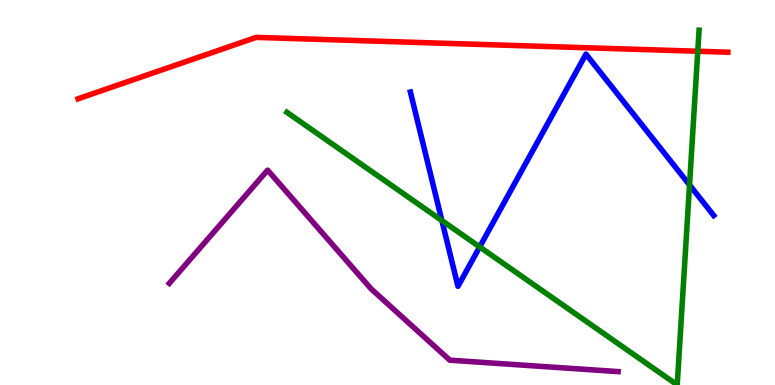[{'lines': ['blue', 'red'], 'intersections': []}, {'lines': ['green', 'red'], 'intersections': [{'x': 9.0, 'y': 8.67}]}, {'lines': ['purple', 'red'], 'intersections': []}, {'lines': ['blue', 'green'], 'intersections': [{'x': 5.7, 'y': 4.27}, {'x': 6.19, 'y': 3.59}, {'x': 8.9, 'y': 5.2}]}, {'lines': ['blue', 'purple'], 'intersections': []}, {'lines': ['green', 'purple'], 'intersections': []}]